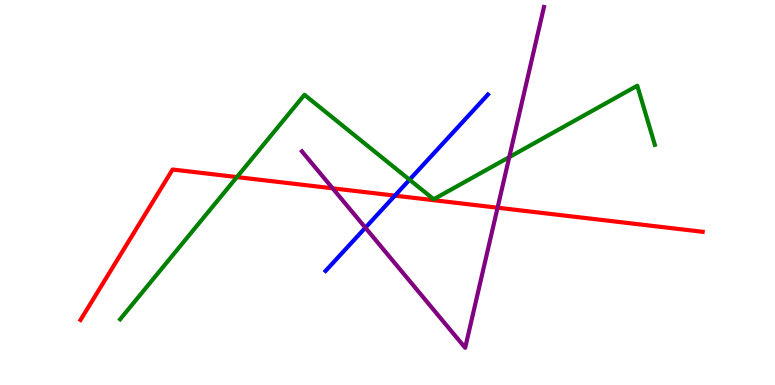[{'lines': ['blue', 'red'], 'intersections': [{'x': 5.1, 'y': 4.92}]}, {'lines': ['green', 'red'], 'intersections': [{'x': 3.06, 'y': 5.4}]}, {'lines': ['purple', 'red'], 'intersections': [{'x': 4.29, 'y': 5.11}, {'x': 6.42, 'y': 4.61}]}, {'lines': ['blue', 'green'], 'intersections': [{'x': 5.28, 'y': 5.33}]}, {'lines': ['blue', 'purple'], 'intersections': [{'x': 4.71, 'y': 4.09}]}, {'lines': ['green', 'purple'], 'intersections': [{'x': 6.57, 'y': 5.92}]}]